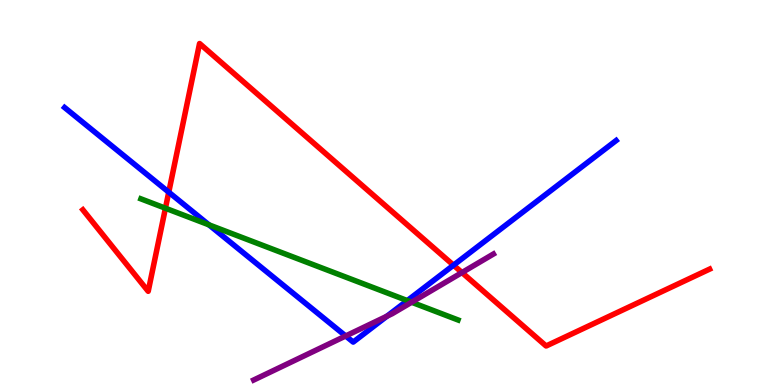[{'lines': ['blue', 'red'], 'intersections': [{'x': 2.18, 'y': 5.01}, {'x': 5.85, 'y': 3.11}]}, {'lines': ['green', 'red'], 'intersections': [{'x': 2.13, 'y': 4.59}]}, {'lines': ['purple', 'red'], 'intersections': [{'x': 5.96, 'y': 2.92}]}, {'lines': ['blue', 'green'], 'intersections': [{'x': 2.7, 'y': 4.16}, {'x': 5.26, 'y': 2.19}]}, {'lines': ['blue', 'purple'], 'intersections': [{'x': 4.46, 'y': 1.27}, {'x': 4.99, 'y': 1.79}]}, {'lines': ['green', 'purple'], 'intersections': [{'x': 5.31, 'y': 2.15}]}]